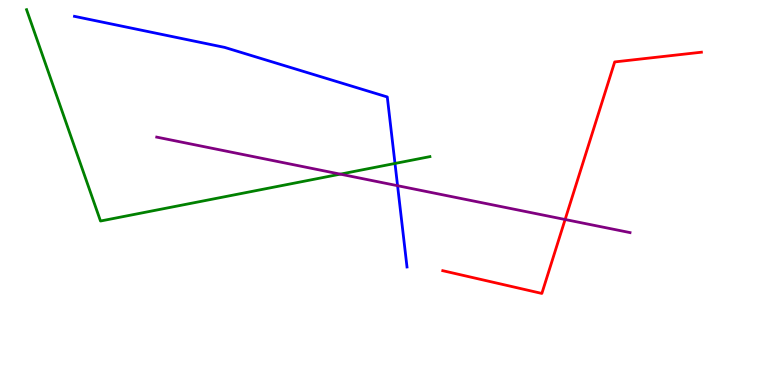[{'lines': ['blue', 'red'], 'intersections': []}, {'lines': ['green', 'red'], 'intersections': []}, {'lines': ['purple', 'red'], 'intersections': [{'x': 7.29, 'y': 4.3}]}, {'lines': ['blue', 'green'], 'intersections': [{'x': 5.1, 'y': 5.75}]}, {'lines': ['blue', 'purple'], 'intersections': [{'x': 5.13, 'y': 5.18}]}, {'lines': ['green', 'purple'], 'intersections': [{'x': 4.39, 'y': 5.48}]}]